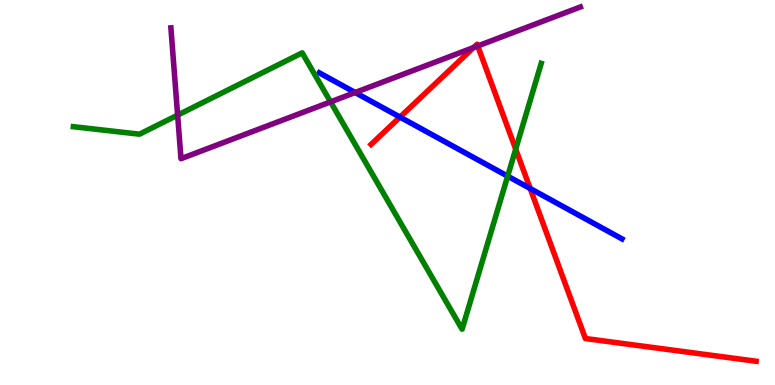[{'lines': ['blue', 'red'], 'intersections': [{'x': 5.16, 'y': 6.96}, {'x': 6.84, 'y': 5.1}]}, {'lines': ['green', 'red'], 'intersections': [{'x': 6.65, 'y': 6.13}]}, {'lines': ['purple', 'red'], 'intersections': [{'x': 6.11, 'y': 8.77}, {'x': 6.16, 'y': 8.81}]}, {'lines': ['blue', 'green'], 'intersections': [{'x': 6.55, 'y': 5.42}]}, {'lines': ['blue', 'purple'], 'intersections': [{'x': 4.58, 'y': 7.6}]}, {'lines': ['green', 'purple'], 'intersections': [{'x': 2.29, 'y': 7.01}, {'x': 4.27, 'y': 7.35}]}]